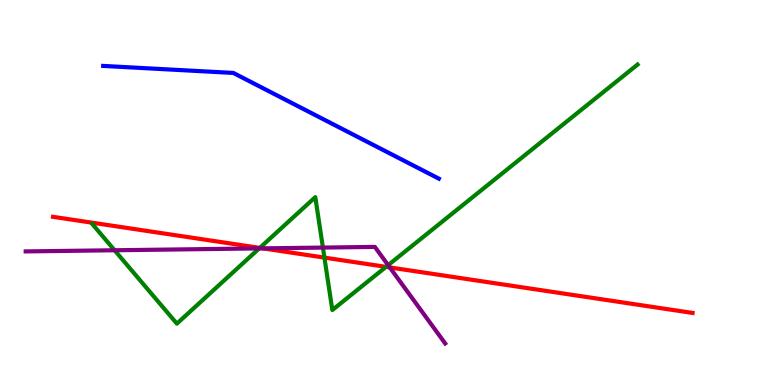[{'lines': ['blue', 'red'], 'intersections': []}, {'lines': ['green', 'red'], 'intersections': [{'x': 3.35, 'y': 3.56}, {'x': 4.19, 'y': 3.31}, {'x': 4.98, 'y': 3.07}]}, {'lines': ['purple', 'red'], 'intersections': [{'x': 3.39, 'y': 3.55}, {'x': 5.03, 'y': 3.05}]}, {'lines': ['blue', 'green'], 'intersections': []}, {'lines': ['blue', 'purple'], 'intersections': []}, {'lines': ['green', 'purple'], 'intersections': [{'x': 1.48, 'y': 3.5}, {'x': 3.34, 'y': 3.55}, {'x': 4.17, 'y': 3.57}, {'x': 5.01, 'y': 3.11}]}]